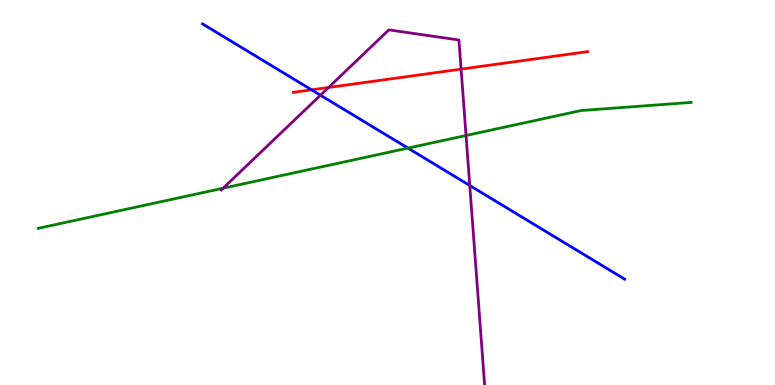[{'lines': ['blue', 'red'], 'intersections': [{'x': 4.02, 'y': 7.67}]}, {'lines': ['green', 'red'], 'intersections': []}, {'lines': ['purple', 'red'], 'intersections': [{'x': 4.24, 'y': 7.73}, {'x': 5.95, 'y': 8.2}]}, {'lines': ['blue', 'green'], 'intersections': [{'x': 5.26, 'y': 6.15}]}, {'lines': ['blue', 'purple'], 'intersections': [{'x': 4.14, 'y': 7.53}, {'x': 6.06, 'y': 5.18}]}, {'lines': ['green', 'purple'], 'intersections': [{'x': 2.88, 'y': 5.11}, {'x': 6.01, 'y': 6.48}]}]